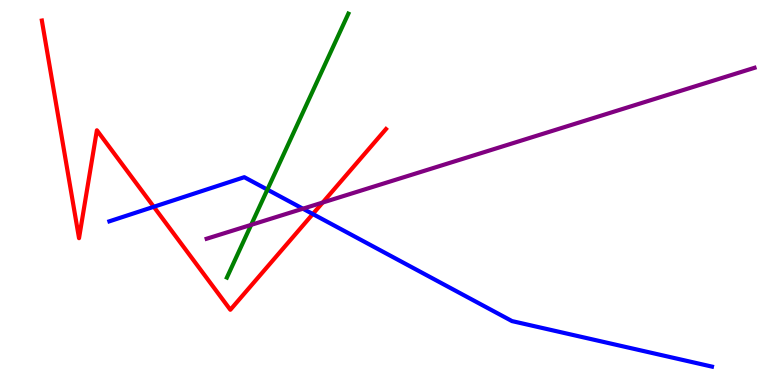[{'lines': ['blue', 'red'], 'intersections': [{'x': 1.98, 'y': 4.63}, {'x': 4.04, 'y': 4.44}]}, {'lines': ['green', 'red'], 'intersections': []}, {'lines': ['purple', 'red'], 'intersections': [{'x': 4.16, 'y': 4.74}]}, {'lines': ['blue', 'green'], 'intersections': [{'x': 3.45, 'y': 5.08}]}, {'lines': ['blue', 'purple'], 'intersections': [{'x': 3.91, 'y': 4.58}]}, {'lines': ['green', 'purple'], 'intersections': [{'x': 3.24, 'y': 4.16}]}]